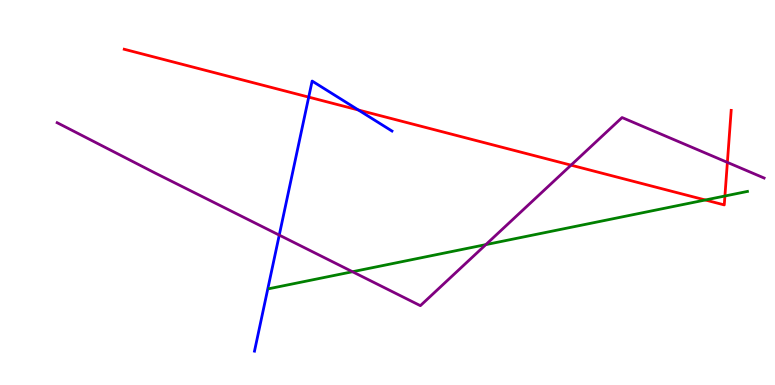[{'lines': ['blue', 'red'], 'intersections': [{'x': 3.98, 'y': 7.48}, {'x': 4.62, 'y': 7.14}]}, {'lines': ['green', 'red'], 'intersections': [{'x': 9.1, 'y': 4.81}, {'x': 9.35, 'y': 4.91}]}, {'lines': ['purple', 'red'], 'intersections': [{'x': 7.37, 'y': 5.71}, {'x': 9.39, 'y': 5.78}]}, {'lines': ['blue', 'green'], 'intersections': []}, {'lines': ['blue', 'purple'], 'intersections': [{'x': 3.6, 'y': 3.89}]}, {'lines': ['green', 'purple'], 'intersections': [{'x': 4.55, 'y': 2.94}, {'x': 6.27, 'y': 3.65}]}]